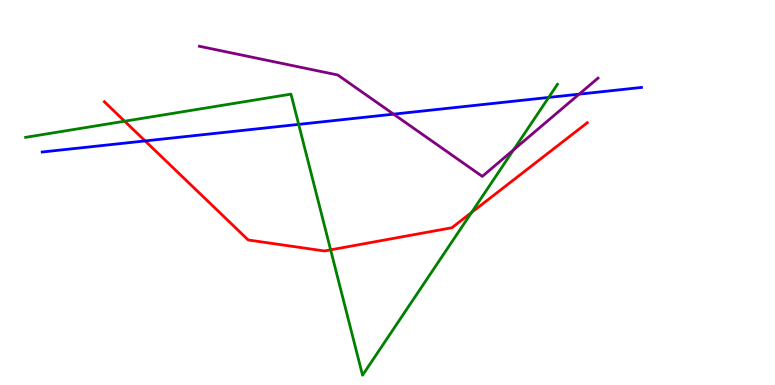[{'lines': ['blue', 'red'], 'intersections': [{'x': 1.87, 'y': 6.34}]}, {'lines': ['green', 'red'], 'intersections': [{'x': 1.61, 'y': 6.85}, {'x': 4.27, 'y': 3.51}, {'x': 6.09, 'y': 4.48}]}, {'lines': ['purple', 'red'], 'intersections': []}, {'lines': ['blue', 'green'], 'intersections': [{'x': 3.85, 'y': 6.77}, {'x': 7.08, 'y': 7.47}]}, {'lines': ['blue', 'purple'], 'intersections': [{'x': 5.08, 'y': 7.04}, {'x': 7.47, 'y': 7.55}]}, {'lines': ['green', 'purple'], 'intersections': [{'x': 6.63, 'y': 6.11}]}]